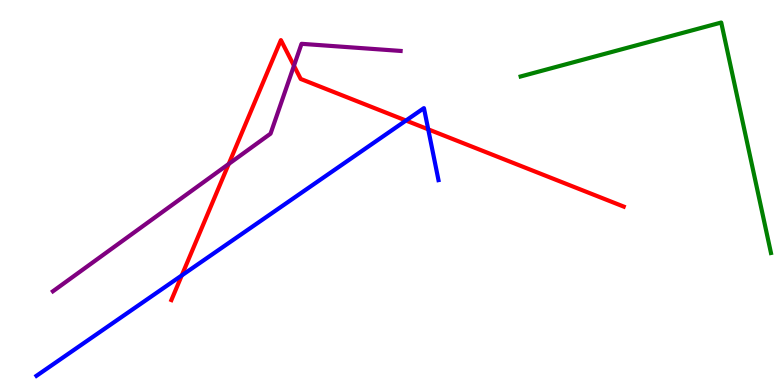[{'lines': ['blue', 'red'], 'intersections': [{'x': 2.35, 'y': 2.85}, {'x': 5.24, 'y': 6.87}, {'x': 5.53, 'y': 6.64}]}, {'lines': ['green', 'red'], 'intersections': []}, {'lines': ['purple', 'red'], 'intersections': [{'x': 2.95, 'y': 5.74}, {'x': 3.79, 'y': 8.29}]}, {'lines': ['blue', 'green'], 'intersections': []}, {'lines': ['blue', 'purple'], 'intersections': []}, {'lines': ['green', 'purple'], 'intersections': []}]